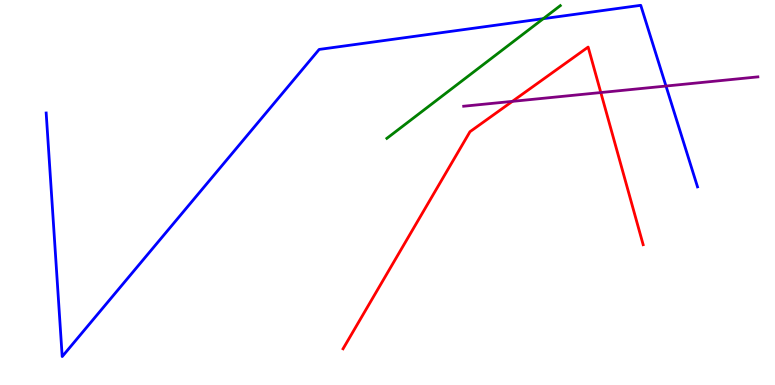[{'lines': ['blue', 'red'], 'intersections': []}, {'lines': ['green', 'red'], 'intersections': []}, {'lines': ['purple', 'red'], 'intersections': [{'x': 6.61, 'y': 7.37}, {'x': 7.75, 'y': 7.6}]}, {'lines': ['blue', 'green'], 'intersections': [{'x': 7.01, 'y': 9.51}]}, {'lines': ['blue', 'purple'], 'intersections': [{'x': 8.59, 'y': 7.77}]}, {'lines': ['green', 'purple'], 'intersections': []}]